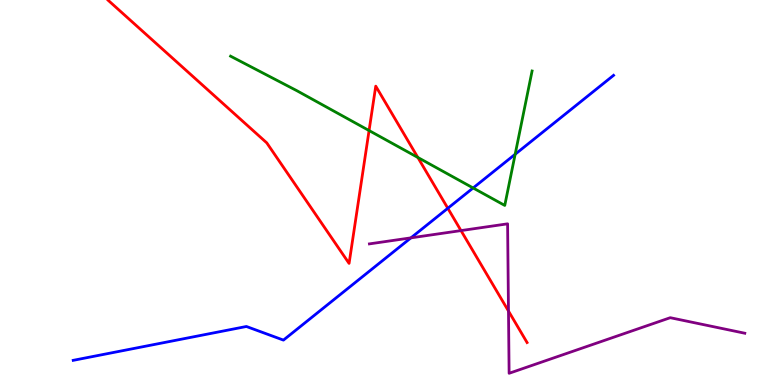[{'lines': ['blue', 'red'], 'intersections': [{'x': 5.78, 'y': 4.59}]}, {'lines': ['green', 'red'], 'intersections': [{'x': 4.76, 'y': 6.61}, {'x': 5.39, 'y': 5.91}]}, {'lines': ['purple', 'red'], 'intersections': [{'x': 5.95, 'y': 4.01}, {'x': 6.56, 'y': 1.92}]}, {'lines': ['blue', 'green'], 'intersections': [{'x': 6.1, 'y': 5.12}, {'x': 6.65, 'y': 5.99}]}, {'lines': ['blue', 'purple'], 'intersections': [{'x': 5.3, 'y': 3.82}]}, {'lines': ['green', 'purple'], 'intersections': []}]